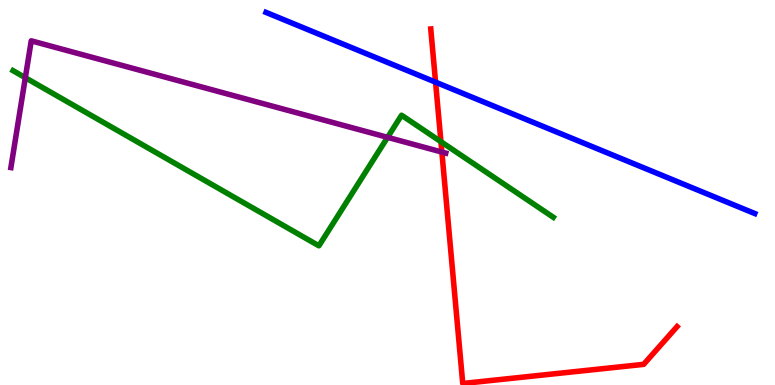[{'lines': ['blue', 'red'], 'intersections': [{'x': 5.62, 'y': 7.87}]}, {'lines': ['green', 'red'], 'intersections': [{'x': 5.69, 'y': 6.32}]}, {'lines': ['purple', 'red'], 'intersections': [{'x': 5.7, 'y': 6.05}]}, {'lines': ['blue', 'green'], 'intersections': []}, {'lines': ['blue', 'purple'], 'intersections': []}, {'lines': ['green', 'purple'], 'intersections': [{'x': 0.327, 'y': 7.98}, {'x': 5.0, 'y': 6.43}]}]